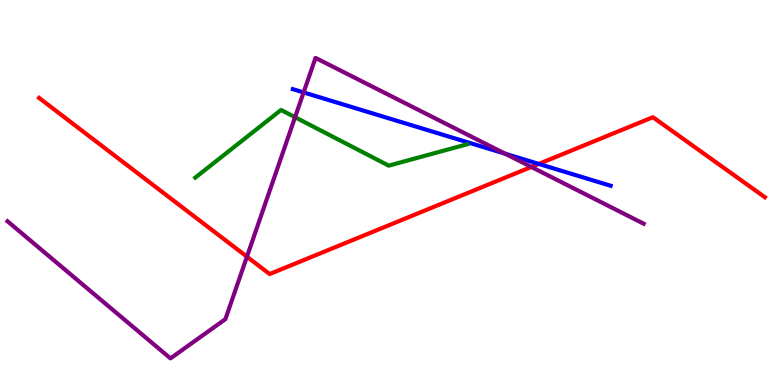[{'lines': ['blue', 'red'], 'intersections': [{'x': 6.95, 'y': 5.74}]}, {'lines': ['green', 'red'], 'intersections': []}, {'lines': ['purple', 'red'], 'intersections': [{'x': 3.19, 'y': 3.33}, {'x': 6.86, 'y': 5.66}]}, {'lines': ['blue', 'green'], 'intersections': []}, {'lines': ['blue', 'purple'], 'intersections': [{'x': 3.92, 'y': 7.6}, {'x': 6.52, 'y': 6.01}]}, {'lines': ['green', 'purple'], 'intersections': [{'x': 3.81, 'y': 6.96}]}]